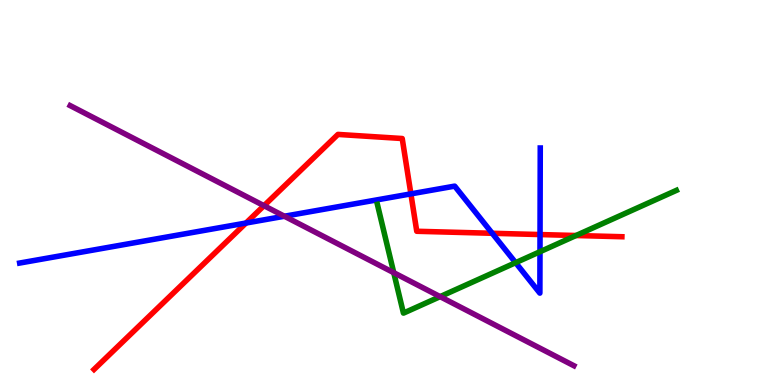[{'lines': ['blue', 'red'], 'intersections': [{'x': 3.17, 'y': 4.21}, {'x': 5.3, 'y': 4.96}, {'x': 6.35, 'y': 3.94}, {'x': 6.97, 'y': 3.91}]}, {'lines': ['green', 'red'], 'intersections': [{'x': 7.43, 'y': 3.88}]}, {'lines': ['purple', 'red'], 'intersections': [{'x': 3.41, 'y': 4.66}]}, {'lines': ['blue', 'green'], 'intersections': [{'x': 6.65, 'y': 3.18}, {'x': 6.97, 'y': 3.46}]}, {'lines': ['blue', 'purple'], 'intersections': [{'x': 3.67, 'y': 4.38}]}, {'lines': ['green', 'purple'], 'intersections': [{'x': 5.08, 'y': 2.92}, {'x': 5.68, 'y': 2.3}]}]